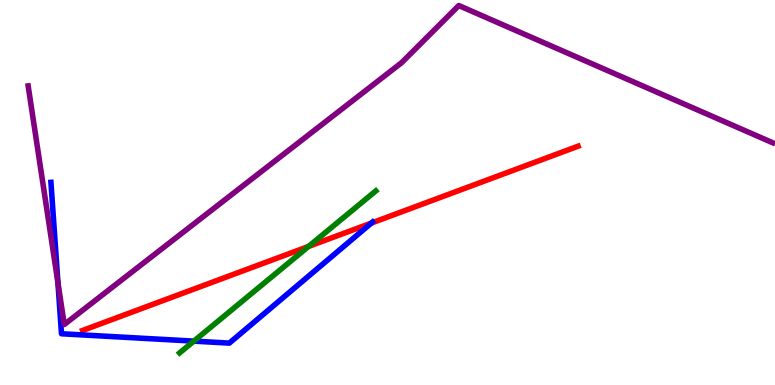[{'lines': ['blue', 'red'], 'intersections': [{'x': 4.79, 'y': 4.21}]}, {'lines': ['green', 'red'], 'intersections': [{'x': 3.98, 'y': 3.6}]}, {'lines': ['purple', 'red'], 'intersections': []}, {'lines': ['blue', 'green'], 'intersections': [{'x': 2.5, 'y': 1.14}]}, {'lines': ['blue', 'purple'], 'intersections': [{'x': 0.748, 'y': 2.66}]}, {'lines': ['green', 'purple'], 'intersections': []}]